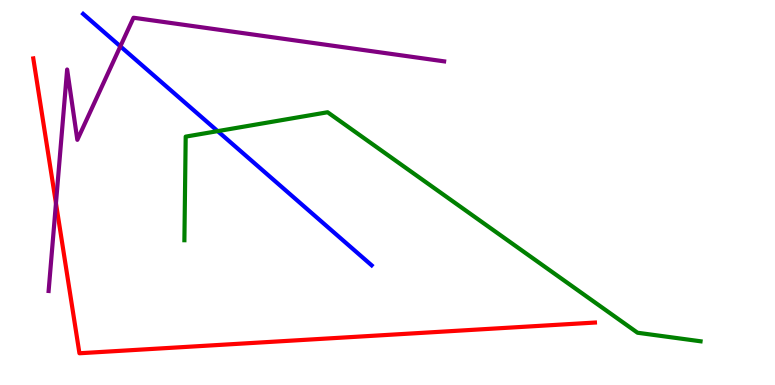[{'lines': ['blue', 'red'], 'intersections': []}, {'lines': ['green', 'red'], 'intersections': []}, {'lines': ['purple', 'red'], 'intersections': [{'x': 0.722, 'y': 4.72}]}, {'lines': ['blue', 'green'], 'intersections': [{'x': 2.81, 'y': 6.59}]}, {'lines': ['blue', 'purple'], 'intersections': [{'x': 1.55, 'y': 8.8}]}, {'lines': ['green', 'purple'], 'intersections': []}]